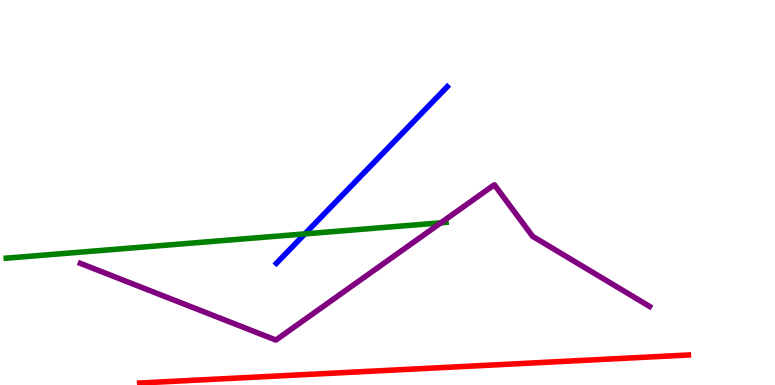[{'lines': ['blue', 'red'], 'intersections': []}, {'lines': ['green', 'red'], 'intersections': []}, {'lines': ['purple', 'red'], 'intersections': []}, {'lines': ['blue', 'green'], 'intersections': [{'x': 3.93, 'y': 3.93}]}, {'lines': ['blue', 'purple'], 'intersections': []}, {'lines': ['green', 'purple'], 'intersections': [{'x': 5.69, 'y': 4.21}]}]